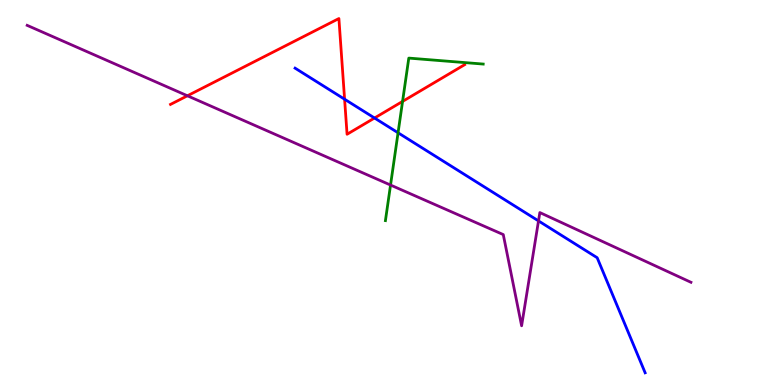[{'lines': ['blue', 'red'], 'intersections': [{'x': 4.45, 'y': 7.42}, {'x': 4.83, 'y': 6.93}]}, {'lines': ['green', 'red'], 'intersections': [{'x': 5.19, 'y': 7.37}]}, {'lines': ['purple', 'red'], 'intersections': [{'x': 2.42, 'y': 7.51}]}, {'lines': ['blue', 'green'], 'intersections': [{'x': 5.14, 'y': 6.55}]}, {'lines': ['blue', 'purple'], 'intersections': [{'x': 6.95, 'y': 4.26}]}, {'lines': ['green', 'purple'], 'intersections': [{'x': 5.04, 'y': 5.19}]}]